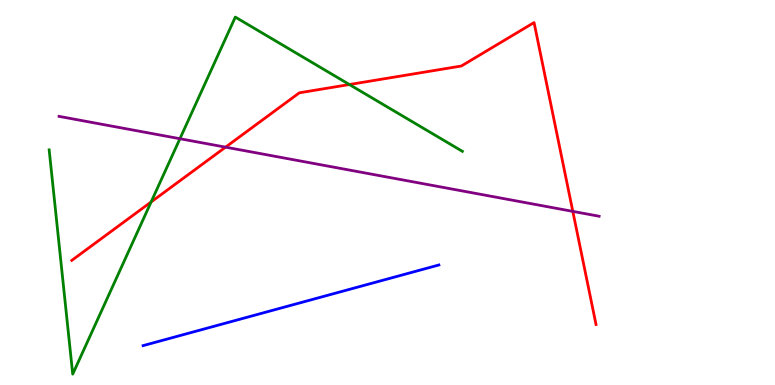[{'lines': ['blue', 'red'], 'intersections': []}, {'lines': ['green', 'red'], 'intersections': [{'x': 1.95, 'y': 4.75}, {'x': 4.51, 'y': 7.8}]}, {'lines': ['purple', 'red'], 'intersections': [{'x': 2.91, 'y': 6.18}, {'x': 7.39, 'y': 4.51}]}, {'lines': ['blue', 'green'], 'intersections': []}, {'lines': ['blue', 'purple'], 'intersections': []}, {'lines': ['green', 'purple'], 'intersections': [{'x': 2.32, 'y': 6.4}]}]